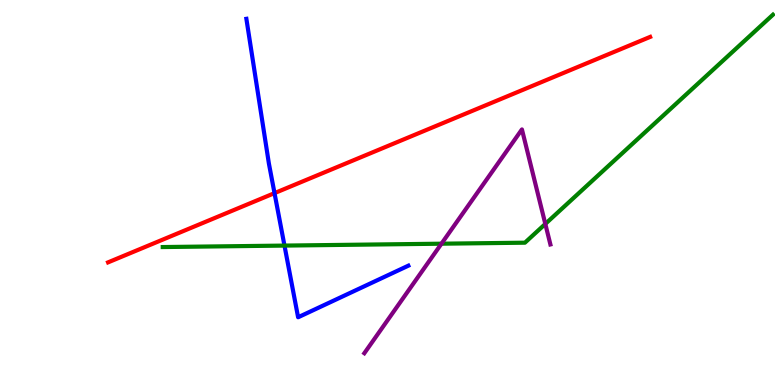[{'lines': ['blue', 'red'], 'intersections': [{'x': 3.54, 'y': 4.98}]}, {'lines': ['green', 'red'], 'intersections': []}, {'lines': ['purple', 'red'], 'intersections': []}, {'lines': ['blue', 'green'], 'intersections': [{'x': 3.67, 'y': 3.62}]}, {'lines': ['blue', 'purple'], 'intersections': []}, {'lines': ['green', 'purple'], 'intersections': [{'x': 5.7, 'y': 3.67}, {'x': 7.04, 'y': 4.18}]}]